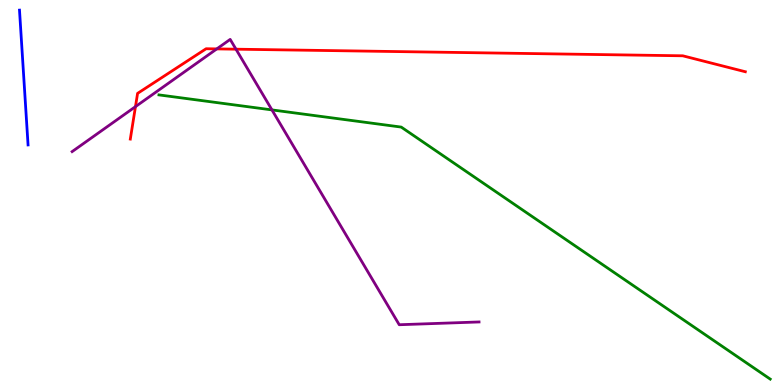[{'lines': ['blue', 'red'], 'intersections': []}, {'lines': ['green', 'red'], 'intersections': []}, {'lines': ['purple', 'red'], 'intersections': [{'x': 1.75, 'y': 7.23}, {'x': 2.8, 'y': 8.73}, {'x': 3.04, 'y': 8.72}]}, {'lines': ['blue', 'green'], 'intersections': []}, {'lines': ['blue', 'purple'], 'intersections': []}, {'lines': ['green', 'purple'], 'intersections': [{'x': 3.51, 'y': 7.15}]}]